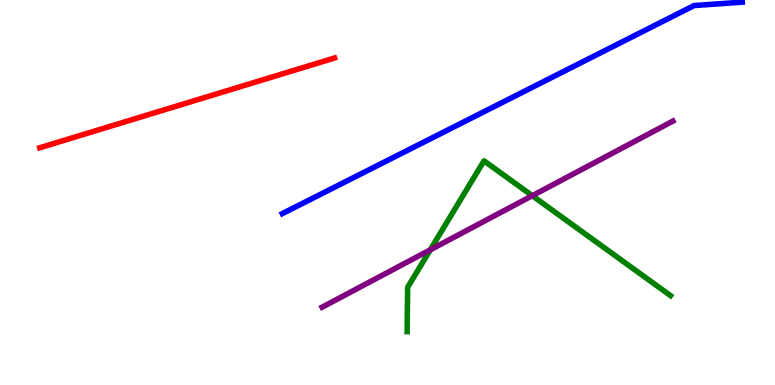[{'lines': ['blue', 'red'], 'intersections': []}, {'lines': ['green', 'red'], 'intersections': []}, {'lines': ['purple', 'red'], 'intersections': []}, {'lines': ['blue', 'green'], 'intersections': []}, {'lines': ['blue', 'purple'], 'intersections': []}, {'lines': ['green', 'purple'], 'intersections': [{'x': 5.55, 'y': 3.51}, {'x': 6.87, 'y': 4.92}]}]